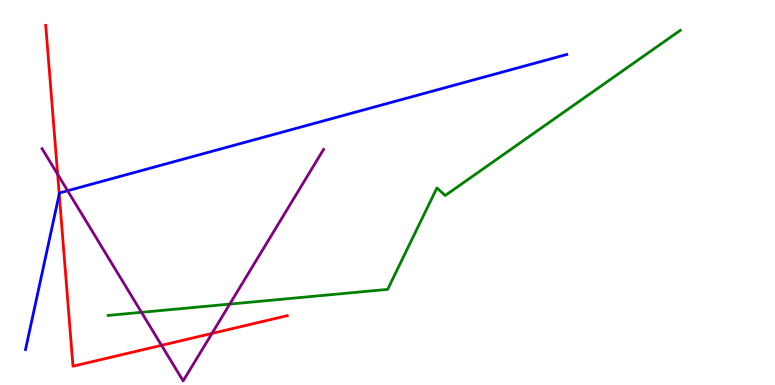[{'lines': ['blue', 'red'], 'intersections': [{'x': 0.764, 'y': 4.96}]}, {'lines': ['green', 'red'], 'intersections': []}, {'lines': ['purple', 'red'], 'intersections': [{'x': 0.744, 'y': 5.47}, {'x': 2.08, 'y': 1.03}, {'x': 2.73, 'y': 1.34}]}, {'lines': ['blue', 'green'], 'intersections': []}, {'lines': ['blue', 'purple'], 'intersections': [{'x': 0.872, 'y': 5.05}]}, {'lines': ['green', 'purple'], 'intersections': [{'x': 1.83, 'y': 1.89}, {'x': 2.96, 'y': 2.1}]}]